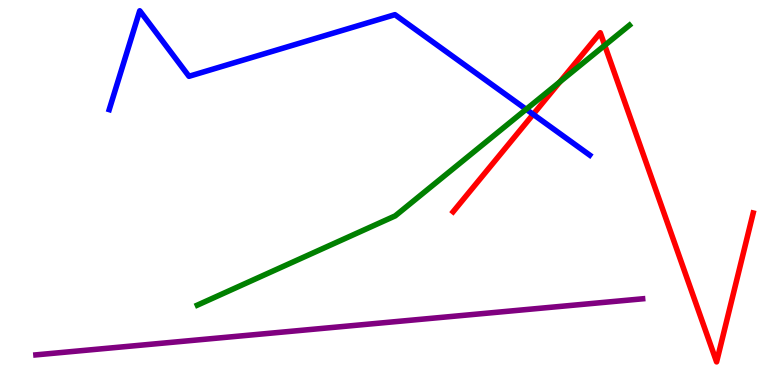[{'lines': ['blue', 'red'], 'intersections': [{'x': 6.88, 'y': 7.03}]}, {'lines': ['green', 'red'], 'intersections': [{'x': 7.22, 'y': 7.87}, {'x': 7.8, 'y': 8.82}]}, {'lines': ['purple', 'red'], 'intersections': []}, {'lines': ['blue', 'green'], 'intersections': [{'x': 6.79, 'y': 7.16}]}, {'lines': ['blue', 'purple'], 'intersections': []}, {'lines': ['green', 'purple'], 'intersections': []}]